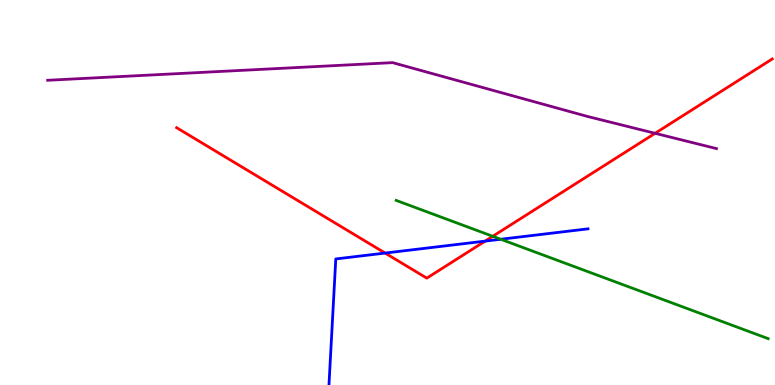[{'lines': ['blue', 'red'], 'intersections': [{'x': 4.97, 'y': 3.43}, {'x': 6.26, 'y': 3.74}]}, {'lines': ['green', 'red'], 'intersections': [{'x': 6.36, 'y': 3.86}]}, {'lines': ['purple', 'red'], 'intersections': [{'x': 8.45, 'y': 6.54}]}, {'lines': ['blue', 'green'], 'intersections': [{'x': 6.46, 'y': 3.79}]}, {'lines': ['blue', 'purple'], 'intersections': []}, {'lines': ['green', 'purple'], 'intersections': []}]